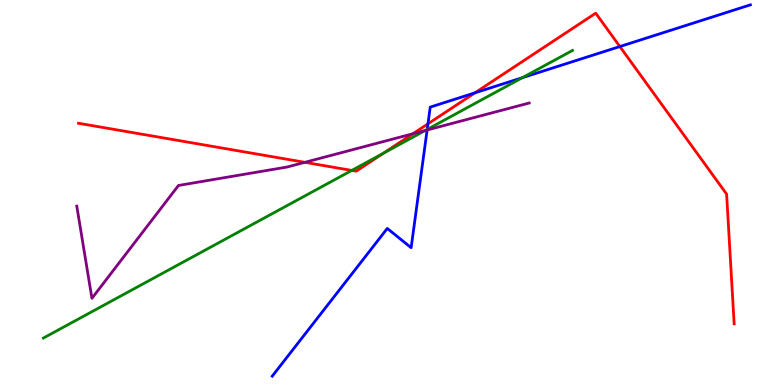[{'lines': ['blue', 'red'], 'intersections': [{'x': 5.52, 'y': 6.78}, {'x': 6.13, 'y': 7.59}, {'x': 8.0, 'y': 8.79}]}, {'lines': ['green', 'red'], 'intersections': [{'x': 4.54, 'y': 5.57}, {'x': 4.95, 'y': 6.02}]}, {'lines': ['purple', 'red'], 'intersections': [{'x': 3.93, 'y': 5.78}, {'x': 5.33, 'y': 6.53}]}, {'lines': ['blue', 'green'], 'intersections': [{'x': 5.51, 'y': 6.64}, {'x': 6.74, 'y': 7.98}]}, {'lines': ['blue', 'purple'], 'intersections': [{'x': 5.51, 'y': 6.62}]}, {'lines': ['green', 'purple'], 'intersections': [{'x': 5.49, 'y': 6.61}]}]